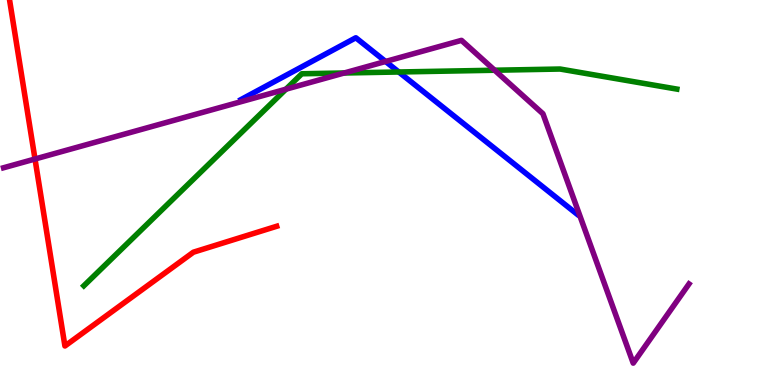[{'lines': ['blue', 'red'], 'intersections': []}, {'lines': ['green', 'red'], 'intersections': []}, {'lines': ['purple', 'red'], 'intersections': [{'x': 0.452, 'y': 5.87}]}, {'lines': ['blue', 'green'], 'intersections': [{'x': 5.15, 'y': 8.13}]}, {'lines': ['blue', 'purple'], 'intersections': [{'x': 4.98, 'y': 8.4}]}, {'lines': ['green', 'purple'], 'intersections': [{'x': 3.69, 'y': 7.68}, {'x': 4.44, 'y': 8.1}, {'x': 6.38, 'y': 8.18}]}]